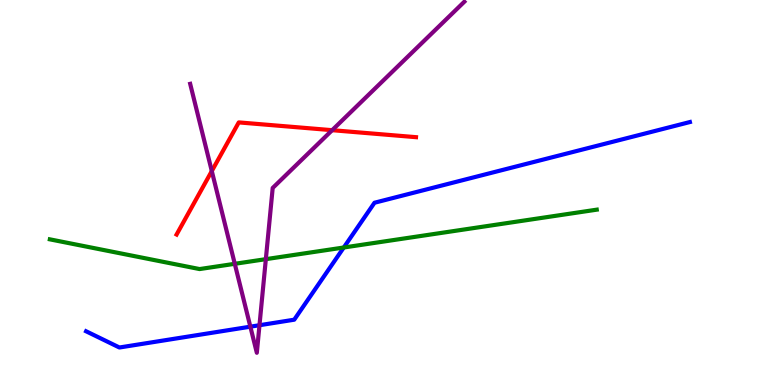[{'lines': ['blue', 'red'], 'intersections': []}, {'lines': ['green', 'red'], 'intersections': []}, {'lines': ['purple', 'red'], 'intersections': [{'x': 2.73, 'y': 5.56}, {'x': 4.29, 'y': 6.62}]}, {'lines': ['blue', 'green'], 'intersections': [{'x': 4.44, 'y': 3.57}]}, {'lines': ['blue', 'purple'], 'intersections': [{'x': 3.23, 'y': 1.51}, {'x': 3.35, 'y': 1.55}]}, {'lines': ['green', 'purple'], 'intersections': [{'x': 3.03, 'y': 3.15}, {'x': 3.43, 'y': 3.27}]}]